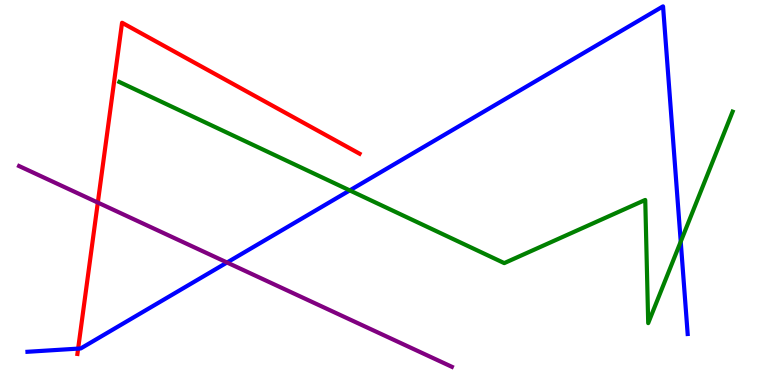[{'lines': ['blue', 'red'], 'intersections': [{'x': 1.01, 'y': 0.945}]}, {'lines': ['green', 'red'], 'intersections': []}, {'lines': ['purple', 'red'], 'intersections': [{'x': 1.26, 'y': 4.74}]}, {'lines': ['blue', 'green'], 'intersections': [{'x': 4.51, 'y': 5.05}, {'x': 8.78, 'y': 3.72}]}, {'lines': ['blue', 'purple'], 'intersections': [{'x': 2.93, 'y': 3.18}]}, {'lines': ['green', 'purple'], 'intersections': []}]